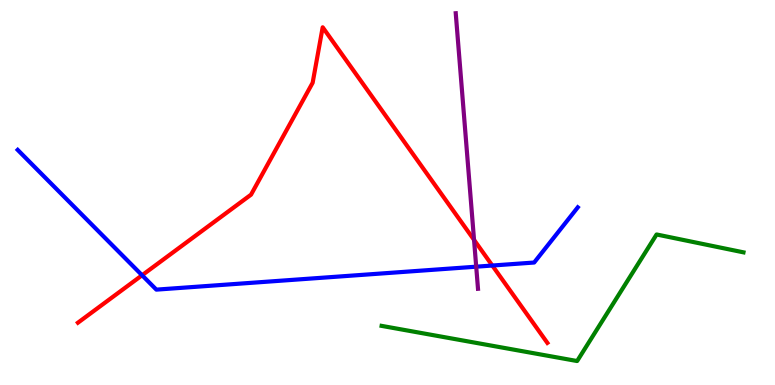[{'lines': ['blue', 'red'], 'intersections': [{'x': 1.83, 'y': 2.85}, {'x': 6.35, 'y': 3.1}]}, {'lines': ['green', 'red'], 'intersections': []}, {'lines': ['purple', 'red'], 'intersections': [{'x': 6.12, 'y': 3.77}]}, {'lines': ['blue', 'green'], 'intersections': []}, {'lines': ['blue', 'purple'], 'intersections': [{'x': 6.14, 'y': 3.07}]}, {'lines': ['green', 'purple'], 'intersections': []}]